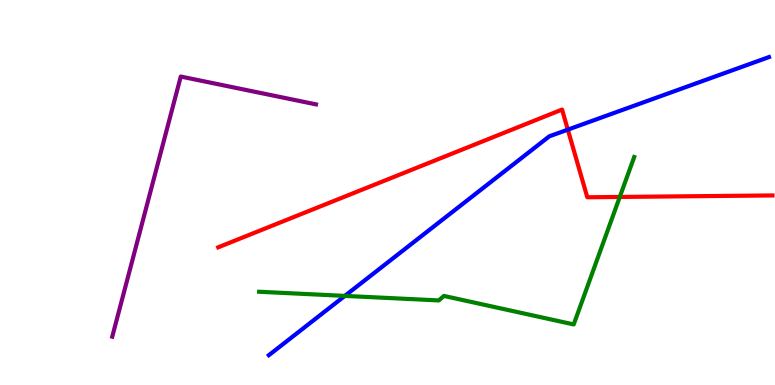[{'lines': ['blue', 'red'], 'intersections': [{'x': 7.33, 'y': 6.63}]}, {'lines': ['green', 'red'], 'intersections': [{'x': 8.0, 'y': 4.88}]}, {'lines': ['purple', 'red'], 'intersections': []}, {'lines': ['blue', 'green'], 'intersections': [{'x': 4.45, 'y': 2.31}]}, {'lines': ['blue', 'purple'], 'intersections': []}, {'lines': ['green', 'purple'], 'intersections': []}]